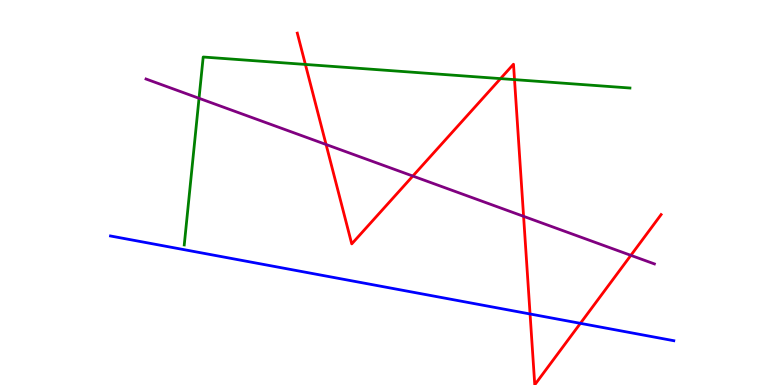[{'lines': ['blue', 'red'], 'intersections': [{'x': 6.84, 'y': 1.84}, {'x': 7.49, 'y': 1.6}]}, {'lines': ['green', 'red'], 'intersections': [{'x': 3.94, 'y': 8.33}, {'x': 6.46, 'y': 7.96}, {'x': 6.64, 'y': 7.93}]}, {'lines': ['purple', 'red'], 'intersections': [{'x': 4.21, 'y': 6.25}, {'x': 5.33, 'y': 5.43}, {'x': 6.76, 'y': 4.38}, {'x': 8.14, 'y': 3.37}]}, {'lines': ['blue', 'green'], 'intersections': []}, {'lines': ['blue', 'purple'], 'intersections': []}, {'lines': ['green', 'purple'], 'intersections': [{'x': 2.57, 'y': 7.45}]}]